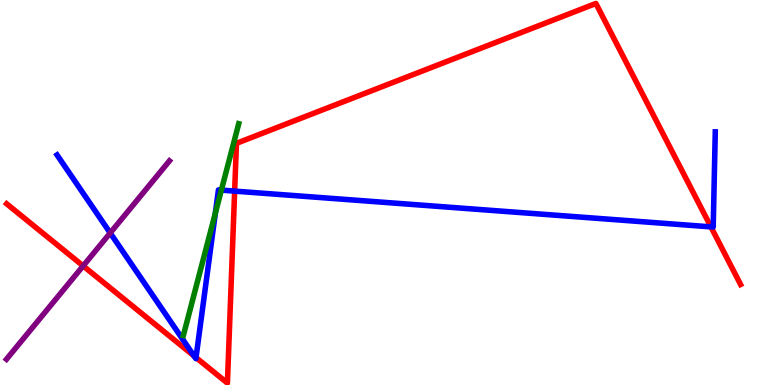[{'lines': ['blue', 'red'], 'intersections': [{'x': 2.5, 'y': 0.754}, {'x': 2.53, 'y': 0.712}, {'x': 3.03, 'y': 5.04}, {'x': 9.17, 'y': 4.11}]}, {'lines': ['green', 'red'], 'intersections': []}, {'lines': ['purple', 'red'], 'intersections': [{'x': 1.07, 'y': 3.09}]}, {'lines': ['blue', 'green'], 'intersections': [{'x': 2.78, 'y': 4.46}, {'x': 2.86, 'y': 5.06}]}, {'lines': ['blue', 'purple'], 'intersections': [{'x': 1.42, 'y': 3.95}]}, {'lines': ['green', 'purple'], 'intersections': []}]